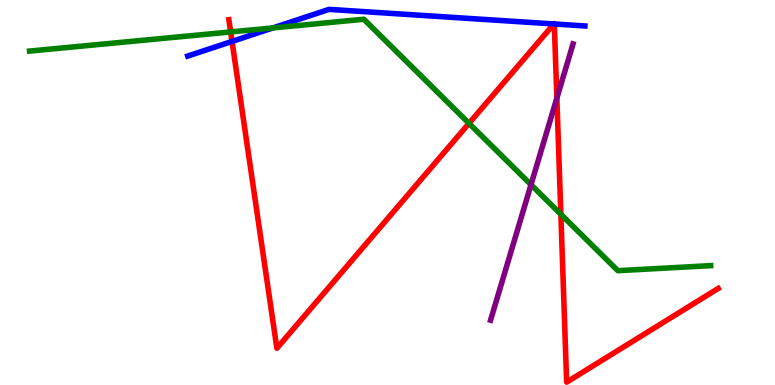[{'lines': ['blue', 'red'], 'intersections': [{'x': 2.99, 'y': 8.92}, {'x': 7.15, 'y': 9.38}, {'x': 7.15, 'y': 9.38}]}, {'lines': ['green', 'red'], 'intersections': [{'x': 2.98, 'y': 9.17}, {'x': 6.05, 'y': 6.8}, {'x': 7.24, 'y': 4.43}]}, {'lines': ['purple', 'red'], 'intersections': [{'x': 7.19, 'y': 7.45}]}, {'lines': ['blue', 'green'], 'intersections': [{'x': 3.52, 'y': 9.27}]}, {'lines': ['blue', 'purple'], 'intersections': []}, {'lines': ['green', 'purple'], 'intersections': [{'x': 6.85, 'y': 5.2}]}]